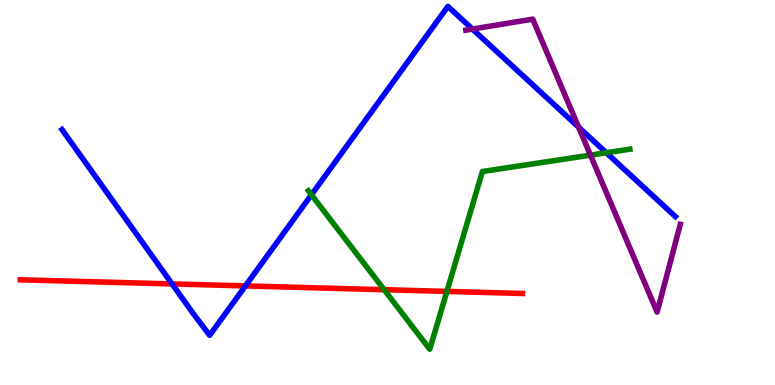[{'lines': ['blue', 'red'], 'intersections': [{'x': 2.22, 'y': 2.63}, {'x': 3.17, 'y': 2.57}]}, {'lines': ['green', 'red'], 'intersections': [{'x': 4.96, 'y': 2.48}, {'x': 5.77, 'y': 2.43}]}, {'lines': ['purple', 'red'], 'intersections': []}, {'lines': ['blue', 'green'], 'intersections': [{'x': 4.02, 'y': 4.94}, {'x': 7.82, 'y': 6.03}]}, {'lines': ['blue', 'purple'], 'intersections': [{'x': 6.1, 'y': 9.24}, {'x': 7.47, 'y': 6.7}]}, {'lines': ['green', 'purple'], 'intersections': [{'x': 7.62, 'y': 5.97}]}]